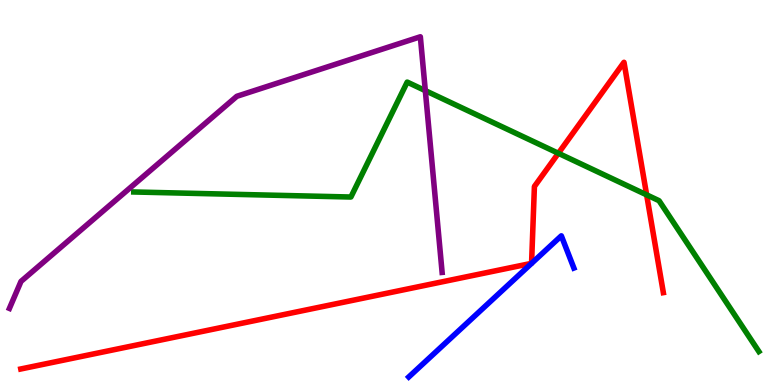[{'lines': ['blue', 'red'], 'intersections': []}, {'lines': ['green', 'red'], 'intersections': [{'x': 7.2, 'y': 6.02}, {'x': 8.34, 'y': 4.94}]}, {'lines': ['purple', 'red'], 'intersections': []}, {'lines': ['blue', 'green'], 'intersections': []}, {'lines': ['blue', 'purple'], 'intersections': []}, {'lines': ['green', 'purple'], 'intersections': [{'x': 5.49, 'y': 7.65}]}]